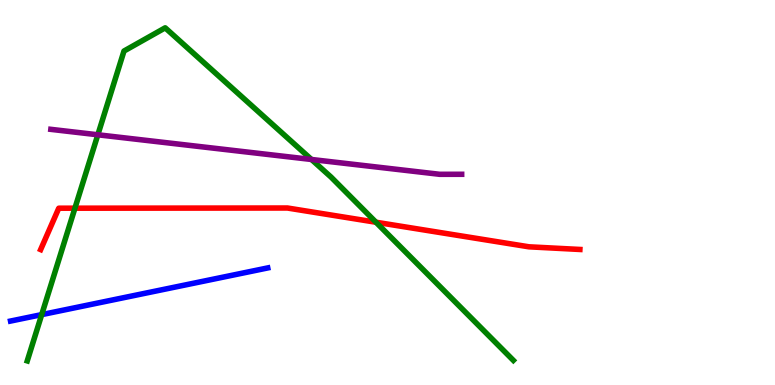[{'lines': ['blue', 'red'], 'intersections': []}, {'lines': ['green', 'red'], 'intersections': [{'x': 0.967, 'y': 4.59}, {'x': 4.85, 'y': 4.23}]}, {'lines': ['purple', 'red'], 'intersections': []}, {'lines': ['blue', 'green'], 'intersections': [{'x': 0.538, 'y': 1.83}]}, {'lines': ['blue', 'purple'], 'intersections': []}, {'lines': ['green', 'purple'], 'intersections': [{'x': 1.26, 'y': 6.5}, {'x': 4.02, 'y': 5.86}]}]